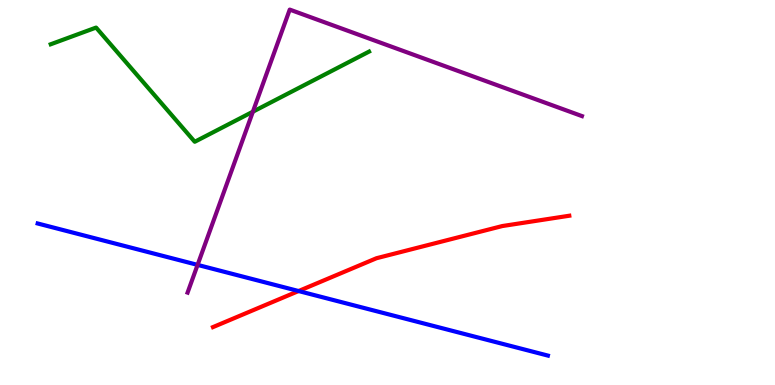[{'lines': ['blue', 'red'], 'intersections': [{'x': 3.85, 'y': 2.44}]}, {'lines': ['green', 'red'], 'intersections': []}, {'lines': ['purple', 'red'], 'intersections': []}, {'lines': ['blue', 'green'], 'intersections': []}, {'lines': ['blue', 'purple'], 'intersections': [{'x': 2.55, 'y': 3.12}]}, {'lines': ['green', 'purple'], 'intersections': [{'x': 3.26, 'y': 7.1}]}]